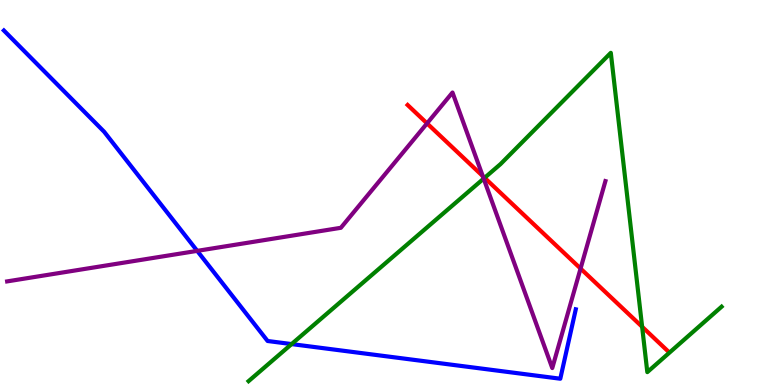[{'lines': ['blue', 'red'], 'intersections': []}, {'lines': ['green', 'red'], 'intersections': [{'x': 6.25, 'y': 5.38}, {'x': 8.29, 'y': 1.51}]}, {'lines': ['purple', 'red'], 'intersections': [{'x': 5.51, 'y': 6.8}, {'x': 6.23, 'y': 5.43}, {'x': 7.49, 'y': 3.02}]}, {'lines': ['blue', 'green'], 'intersections': [{'x': 3.76, 'y': 1.06}]}, {'lines': ['blue', 'purple'], 'intersections': [{'x': 2.54, 'y': 3.48}]}, {'lines': ['green', 'purple'], 'intersections': [{'x': 6.24, 'y': 5.36}]}]